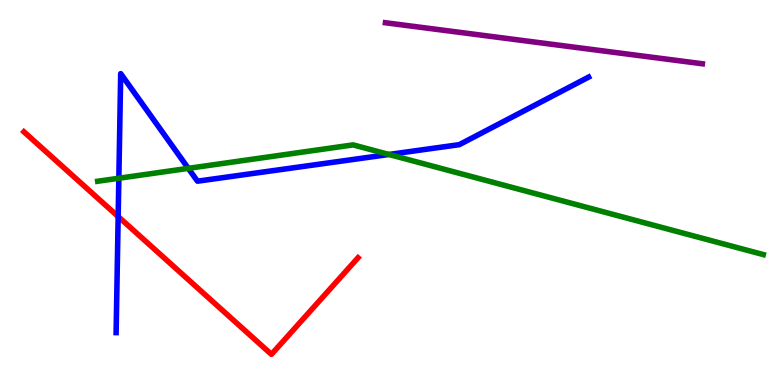[{'lines': ['blue', 'red'], 'intersections': [{'x': 1.52, 'y': 4.38}]}, {'lines': ['green', 'red'], 'intersections': []}, {'lines': ['purple', 'red'], 'intersections': []}, {'lines': ['blue', 'green'], 'intersections': [{'x': 1.53, 'y': 5.37}, {'x': 2.43, 'y': 5.63}, {'x': 5.02, 'y': 5.99}]}, {'lines': ['blue', 'purple'], 'intersections': []}, {'lines': ['green', 'purple'], 'intersections': []}]